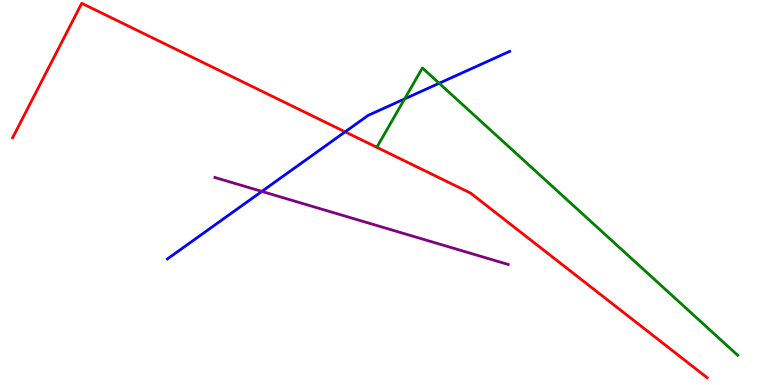[{'lines': ['blue', 'red'], 'intersections': [{'x': 4.45, 'y': 6.58}]}, {'lines': ['green', 'red'], 'intersections': []}, {'lines': ['purple', 'red'], 'intersections': []}, {'lines': ['blue', 'green'], 'intersections': [{'x': 5.22, 'y': 7.43}, {'x': 5.67, 'y': 7.84}]}, {'lines': ['blue', 'purple'], 'intersections': [{'x': 3.38, 'y': 5.03}]}, {'lines': ['green', 'purple'], 'intersections': []}]